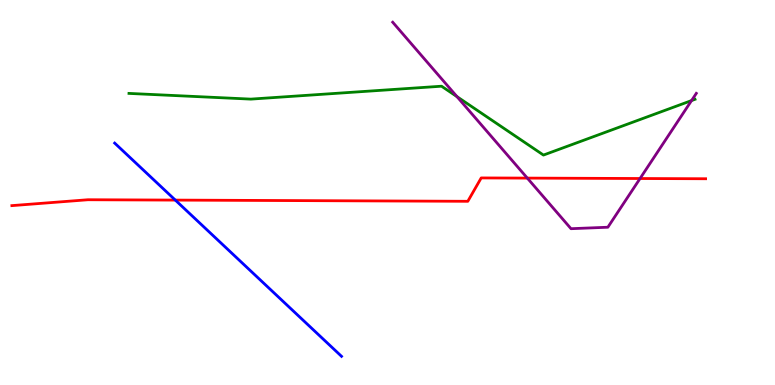[{'lines': ['blue', 'red'], 'intersections': [{'x': 2.26, 'y': 4.8}]}, {'lines': ['green', 'red'], 'intersections': []}, {'lines': ['purple', 'red'], 'intersections': [{'x': 6.8, 'y': 5.37}, {'x': 8.26, 'y': 5.36}]}, {'lines': ['blue', 'green'], 'intersections': []}, {'lines': ['blue', 'purple'], 'intersections': []}, {'lines': ['green', 'purple'], 'intersections': [{'x': 5.9, 'y': 7.49}, {'x': 8.92, 'y': 7.39}]}]